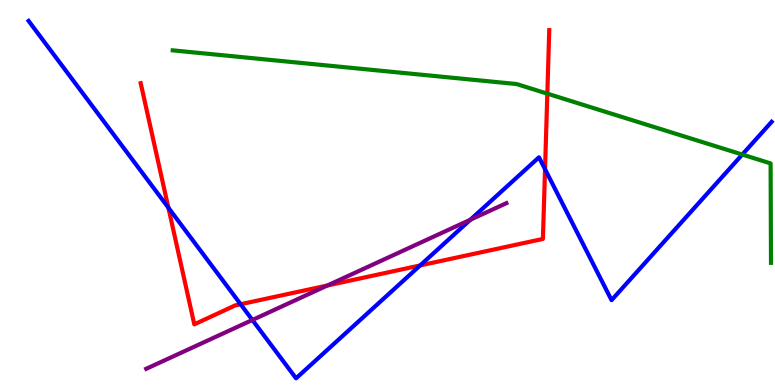[{'lines': ['blue', 'red'], 'intersections': [{'x': 2.17, 'y': 4.6}, {'x': 3.1, 'y': 2.1}, {'x': 5.42, 'y': 3.11}, {'x': 7.03, 'y': 5.61}]}, {'lines': ['green', 'red'], 'intersections': [{'x': 7.06, 'y': 7.57}]}, {'lines': ['purple', 'red'], 'intersections': [{'x': 4.22, 'y': 2.58}]}, {'lines': ['blue', 'green'], 'intersections': [{'x': 9.58, 'y': 5.99}]}, {'lines': ['blue', 'purple'], 'intersections': [{'x': 3.26, 'y': 1.69}, {'x': 6.07, 'y': 4.29}]}, {'lines': ['green', 'purple'], 'intersections': []}]